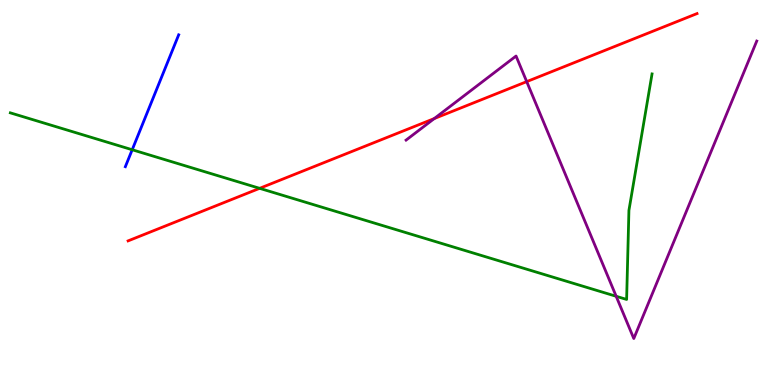[{'lines': ['blue', 'red'], 'intersections': []}, {'lines': ['green', 'red'], 'intersections': [{'x': 3.35, 'y': 5.11}]}, {'lines': ['purple', 'red'], 'intersections': [{'x': 5.6, 'y': 6.92}, {'x': 6.8, 'y': 7.88}]}, {'lines': ['blue', 'green'], 'intersections': [{'x': 1.71, 'y': 6.11}]}, {'lines': ['blue', 'purple'], 'intersections': []}, {'lines': ['green', 'purple'], 'intersections': [{'x': 7.95, 'y': 2.3}]}]